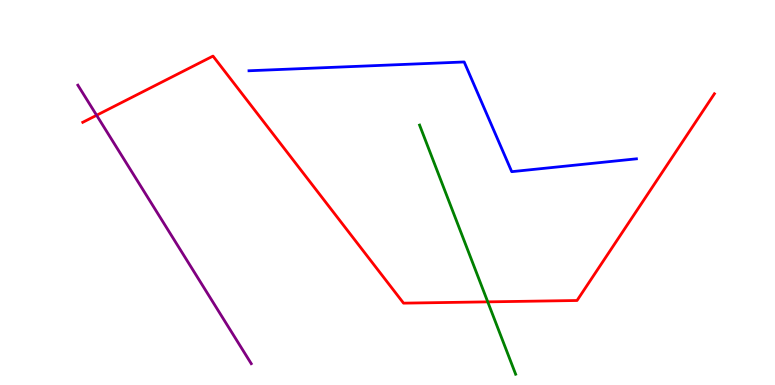[{'lines': ['blue', 'red'], 'intersections': []}, {'lines': ['green', 'red'], 'intersections': [{'x': 6.29, 'y': 2.16}]}, {'lines': ['purple', 'red'], 'intersections': [{'x': 1.25, 'y': 7.01}]}, {'lines': ['blue', 'green'], 'intersections': []}, {'lines': ['blue', 'purple'], 'intersections': []}, {'lines': ['green', 'purple'], 'intersections': []}]